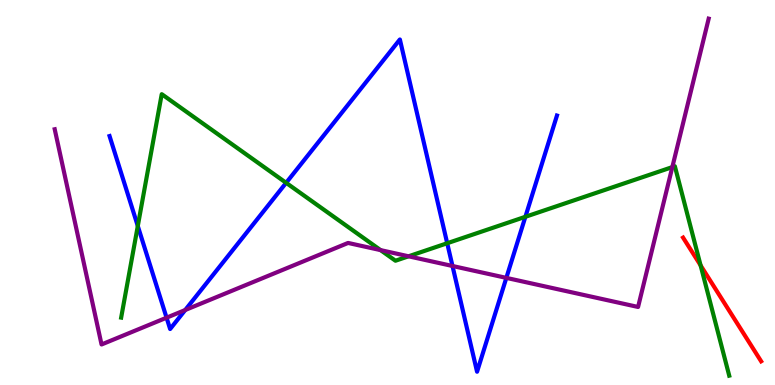[{'lines': ['blue', 'red'], 'intersections': []}, {'lines': ['green', 'red'], 'intersections': [{'x': 9.04, 'y': 3.11}]}, {'lines': ['purple', 'red'], 'intersections': []}, {'lines': ['blue', 'green'], 'intersections': [{'x': 1.78, 'y': 4.13}, {'x': 3.69, 'y': 5.25}, {'x': 5.77, 'y': 3.68}, {'x': 6.78, 'y': 4.37}]}, {'lines': ['blue', 'purple'], 'intersections': [{'x': 2.15, 'y': 1.75}, {'x': 2.39, 'y': 1.95}, {'x': 5.84, 'y': 3.09}, {'x': 6.53, 'y': 2.78}]}, {'lines': ['green', 'purple'], 'intersections': [{'x': 4.91, 'y': 3.5}, {'x': 5.27, 'y': 3.34}, {'x': 8.68, 'y': 5.66}]}]